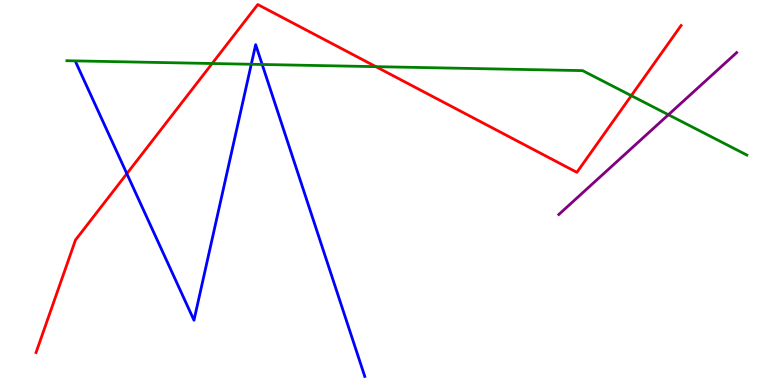[{'lines': ['blue', 'red'], 'intersections': [{'x': 1.64, 'y': 5.49}]}, {'lines': ['green', 'red'], 'intersections': [{'x': 2.74, 'y': 8.35}, {'x': 4.85, 'y': 8.27}, {'x': 8.15, 'y': 7.52}]}, {'lines': ['purple', 'red'], 'intersections': []}, {'lines': ['blue', 'green'], 'intersections': [{'x': 3.24, 'y': 8.33}, {'x': 3.38, 'y': 8.33}]}, {'lines': ['blue', 'purple'], 'intersections': []}, {'lines': ['green', 'purple'], 'intersections': [{'x': 8.62, 'y': 7.02}]}]